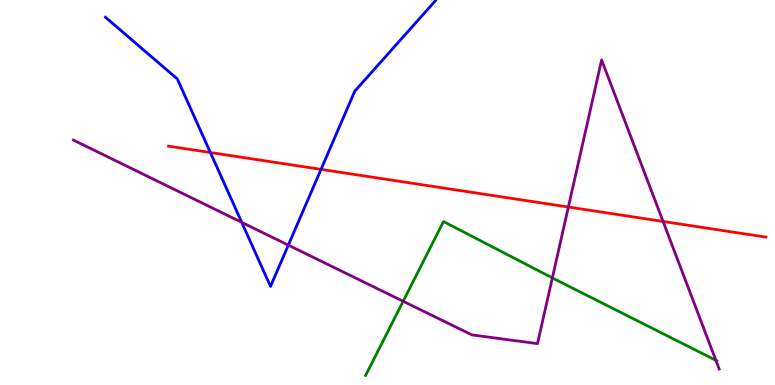[{'lines': ['blue', 'red'], 'intersections': [{'x': 2.71, 'y': 6.04}, {'x': 4.14, 'y': 5.6}]}, {'lines': ['green', 'red'], 'intersections': []}, {'lines': ['purple', 'red'], 'intersections': [{'x': 7.33, 'y': 4.62}, {'x': 8.56, 'y': 4.25}]}, {'lines': ['blue', 'green'], 'intersections': []}, {'lines': ['blue', 'purple'], 'intersections': [{'x': 3.12, 'y': 4.22}, {'x': 3.72, 'y': 3.63}]}, {'lines': ['green', 'purple'], 'intersections': [{'x': 5.2, 'y': 2.17}, {'x': 7.13, 'y': 2.78}, {'x': 9.24, 'y': 0.641}]}]